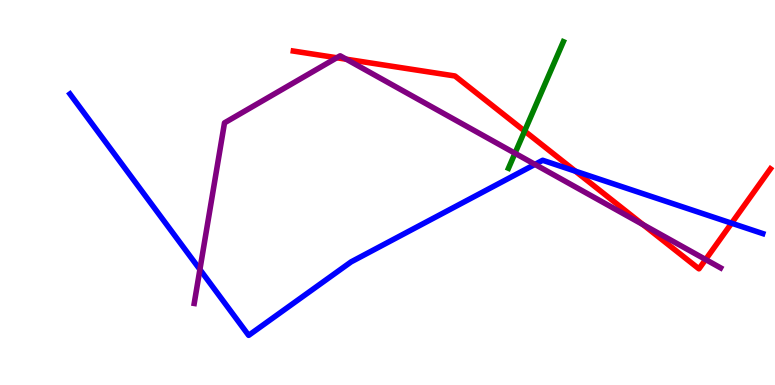[{'lines': ['blue', 'red'], 'intersections': [{'x': 7.42, 'y': 5.55}, {'x': 9.44, 'y': 4.2}]}, {'lines': ['green', 'red'], 'intersections': [{'x': 6.77, 'y': 6.6}]}, {'lines': ['purple', 'red'], 'intersections': [{'x': 4.35, 'y': 8.5}, {'x': 4.47, 'y': 8.46}, {'x': 8.3, 'y': 4.17}, {'x': 9.1, 'y': 3.26}]}, {'lines': ['blue', 'green'], 'intersections': []}, {'lines': ['blue', 'purple'], 'intersections': [{'x': 2.58, 'y': 3.0}, {'x': 6.9, 'y': 5.73}]}, {'lines': ['green', 'purple'], 'intersections': [{'x': 6.64, 'y': 6.02}]}]